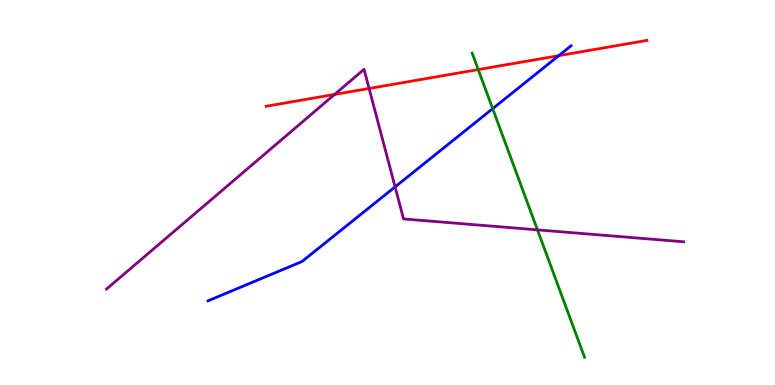[{'lines': ['blue', 'red'], 'intersections': [{'x': 7.21, 'y': 8.55}]}, {'lines': ['green', 'red'], 'intersections': [{'x': 6.17, 'y': 8.19}]}, {'lines': ['purple', 'red'], 'intersections': [{'x': 4.32, 'y': 7.55}, {'x': 4.76, 'y': 7.7}]}, {'lines': ['blue', 'green'], 'intersections': [{'x': 6.36, 'y': 7.18}]}, {'lines': ['blue', 'purple'], 'intersections': [{'x': 5.1, 'y': 5.15}]}, {'lines': ['green', 'purple'], 'intersections': [{'x': 6.93, 'y': 4.03}]}]